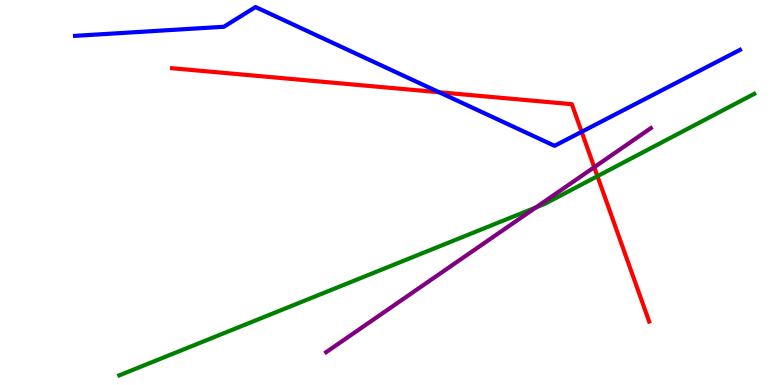[{'lines': ['blue', 'red'], 'intersections': [{'x': 5.67, 'y': 7.6}, {'x': 7.51, 'y': 6.58}]}, {'lines': ['green', 'red'], 'intersections': [{'x': 7.71, 'y': 5.42}]}, {'lines': ['purple', 'red'], 'intersections': [{'x': 7.67, 'y': 5.66}]}, {'lines': ['blue', 'green'], 'intersections': []}, {'lines': ['blue', 'purple'], 'intersections': []}, {'lines': ['green', 'purple'], 'intersections': [{'x': 6.91, 'y': 4.61}]}]